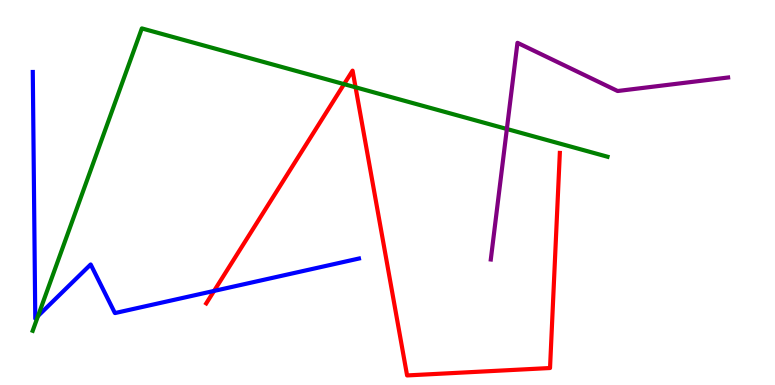[{'lines': ['blue', 'red'], 'intersections': [{'x': 2.76, 'y': 2.44}]}, {'lines': ['green', 'red'], 'intersections': [{'x': 4.44, 'y': 7.81}, {'x': 4.59, 'y': 7.73}]}, {'lines': ['purple', 'red'], 'intersections': []}, {'lines': ['blue', 'green'], 'intersections': [{'x': 0.491, 'y': 1.79}]}, {'lines': ['blue', 'purple'], 'intersections': []}, {'lines': ['green', 'purple'], 'intersections': [{'x': 6.54, 'y': 6.65}]}]